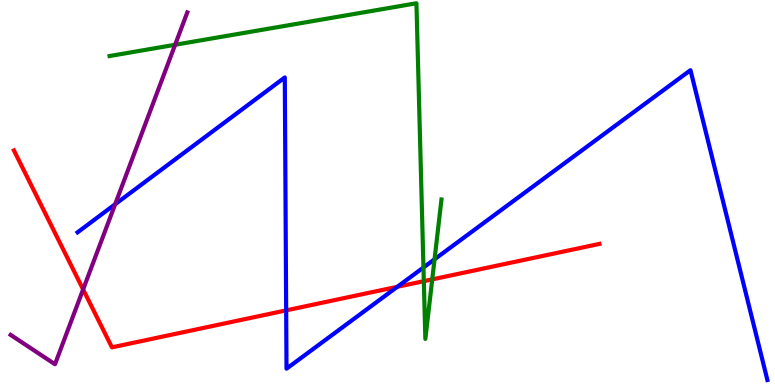[{'lines': ['blue', 'red'], 'intersections': [{'x': 3.69, 'y': 1.94}, {'x': 5.13, 'y': 2.55}]}, {'lines': ['green', 'red'], 'intersections': [{'x': 5.47, 'y': 2.7}, {'x': 5.58, 'y': 2.74}]}, {'lines': ['purple', 'red'], 'intersections': [{'x': 1.07, 'y': 2.48}]}, {'lines': ['blue', 'green'], 'intersections': [{'x': 5.46, 'y': 3.05}, {'x': 5.61, 'y': 3.27}]}, {'lines': ['blue', 'purple'], 'intersections': [{'x': 1.49, 'y': 4.7}]}, {'lines': ['green', 'purple'], 'intersections': [{'x': 2.26, 'y': 8.84}]}]